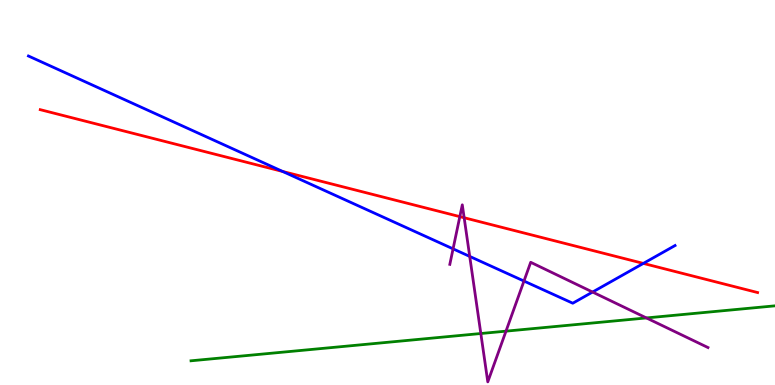[{'lines': ['blue', 'red'], 'intersections': [{'x': 3.65, 'y': 5.55}, {'x': 8.3, 'y': 3.16}]}, {'lines': ['green', 'red'], 'intersections': []}, {'lines': ['purple', 'red'], 'intersections': [{'x': 5.93, 'y': 4.37}, {'x': 5.99, 'y': 4.34}]}, {'lines': ['blue', 'green'], 'intersections': []}, {'lines': ['blue', 'purple'], 'intersections': [{'x': 5.85, 'y': 3.54}, {'x': 6.06, 'y': 3.34}, {'x': 6.76, 'y': 2.7}, {'x': 7.65, 'y': 2.41}]}, {'lines': ['green', 'purple'], 'intersections': [{'x': 6.2, 'y': 1.34}, {'x': 6.53, 'y': 1.4}, {'x': 8.34, 'y': 1.74}]}]